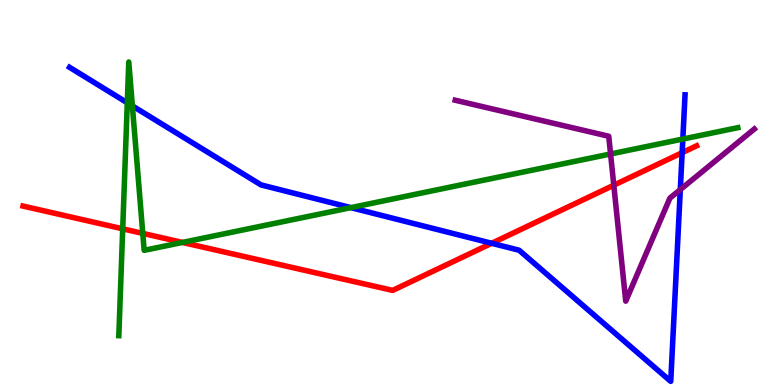[{'lines': ['blue', 'red'], 'intersections': [{'x': 6.34, 'y': 3.68}, {'x': 8.8, 'y': 6.03}]}, {'lines': ['green', 'red'], 'intersections': [{'x': 1.58, 'y': 4.06}, {'x': 1.84, 'y': 3.94}, {'x': 2.35, 'y': 3.7}]}, {'lines': ['purple', 'red'], 'intersections': [{'x': 7.92, 'y': 5.19}]}, {'lines': ['blue', 'green'], 'intersections': [{'x': 1.64, 'y': 7.33}, {'x': 1.71, 'y': 7.25}, {'x': 4.53, 'y': 4.61}, {'x': 8.81, 'y': 6.39}]}, {'lines': ['blue', 'purple'], 'intersections': [{'x': 8.78, 'y': 5.08}]}, {'lines': ['green', 'purple'], 'intersections': [{'x': 7.88, 'y': 6.0}]}]